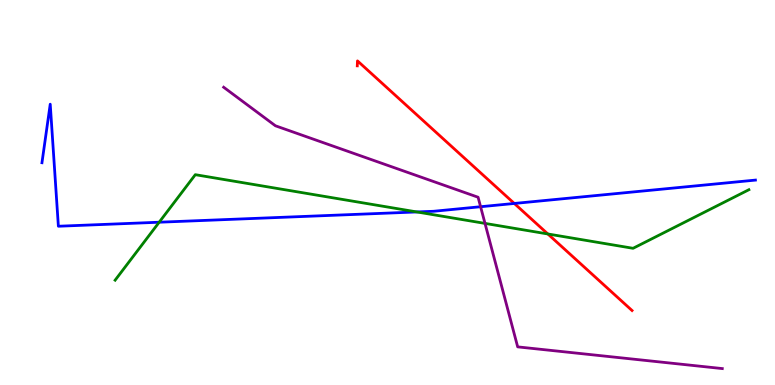[{'lines': ['blue', 'red'], 'intersections': [{'x': 6.64, 'y': 4.72}]}, {'lines': ['green', 'red'], 'intersections': [{'x': 7.07, 'y': 3.92}]}, {'lines': ['purple', 'red'], 'intersections': []}, {'lines': ['blue', 'green'], 'intersections': [{'x': 2.05, 'y': 4.23}, {'x': 5.38, 'y': 4.49}]}, {'lines': ['blue', 'purple'], 'intersections': [{'x': 6.2, 'y': 4.63}]}, {'lines': ['green', 'purple'], 'intersections': [{'x': 6.26, 'y': 4.2}]}]